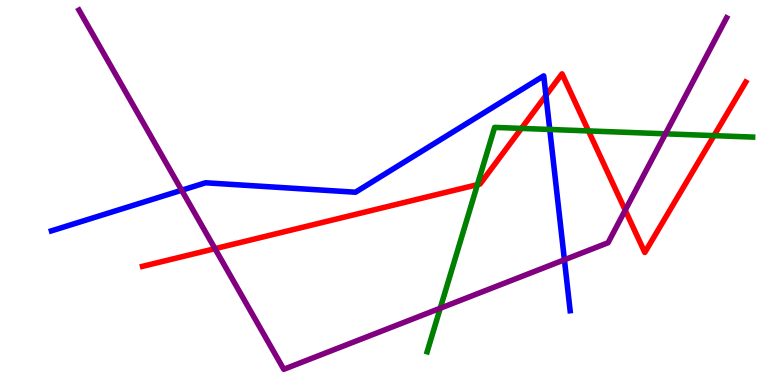[{'lines': ['blue', 'red'], 'intersections': [{'x': 7.04, 'y': 7.52}]}, {'lines': ['green', 'red'], 'intersections': [{'x': 6.16, 'y': 5.2}, {'x': 6.73, 'y': 6.66}, {'x': 7.59, 'y': 6.6}, {'x': 9.21, 'y': 6.48}]}, {'lines': ['purple', 'red'], 'intersections': [{'x': 2.77, 'y': 3.54}, {'x': 8.07, 'y': 4.54}]}, {'lines': ['blue', 'green'], 'intersections': [{'x': 7.09, 'y': 6.64}]}, {'lines': ['blue', 'purple'], 'intersections': [{'x': 2.34, 'y': 5.06}, {'x': 7.28, 'y': 3.25}]}, {'lines': ['green', 'purple'], 'intersections': [{'x': 5.68, 'y': 1.99}, {'x': 8.59, 'y': 6.52}]}]